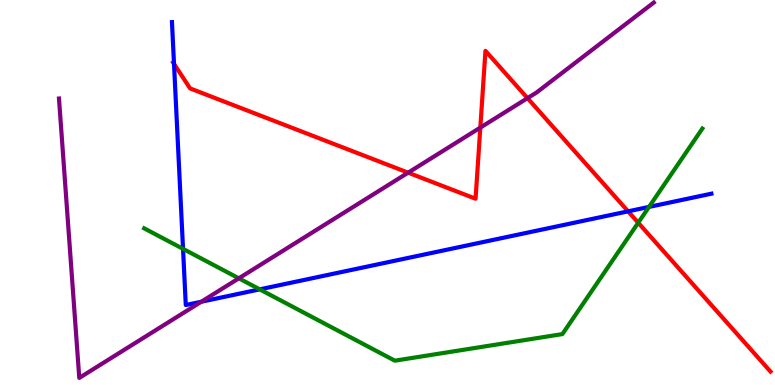[{'lines': ['blue', 'red'], 'intersections': [{'x': 2.25, 'y': 8.34}, {'x': 8.1, 'y': 4.51}]}, {'lines': ['green', 'red'], 'intersections': [{'x': 8.24, 'y': 4.21}]}, {'lines': ['purple', 'red'], 'intersections': [{'x': 5.27, 'y': 5.52}, {'x': 6.2, 'y': 6.69}, {'x': 6.81, 'y': 7.45}]}, {'lines': ['blue', 'green'], 'intersections': [{'x': 2.36, 'y': 3.54}, {'x': 3.35, 'y': 2.48}, {'x': 8.37, 'y': 4.63}]}, {'lines': ['blue', 'purple'], 'intersections': [{'x': 2.6, 'y': 2.16}]}, {'lines': ['green', 'purple'], 'intersections': [{'x': 3.08, 'y': 2.77}]}]